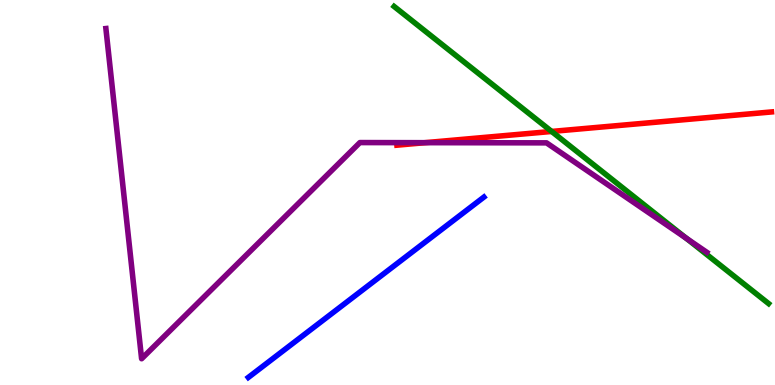[{'lines': ['blue', 'red'], 'intersections': []}, {'lines': ['green', 'red'], 'intersections': [{'x': 7.12, 'y': 6.59}]}, {'lines': ['purple', 'red'], 'intersections': [{'x': 5.49, 'y': 6.29}]}, {'lines': ['blue', 'green'], 'intersections': []}, {'lines': ['blue', 'purple'], 'intersections': []}, {'lines': ['green', 'purple'], 'intersections': [{'x': 8.85, 'y': 3.81}]}]